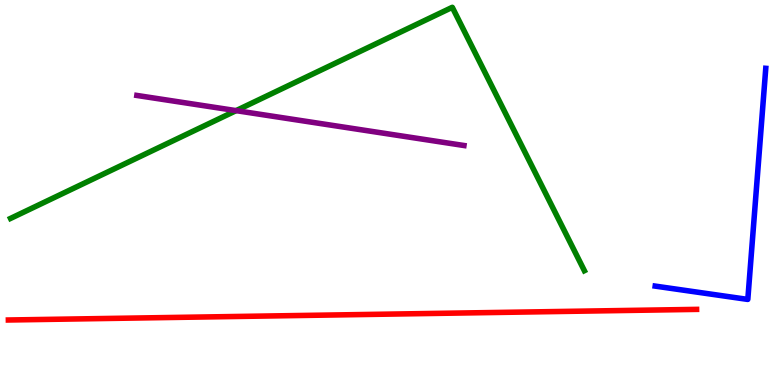[{'lines': ['blue', 'red'], 'intersections': []}, {'lines': ['green', 'red'], 'intersections': []}, {'lines': ['purple', 'red'], 'intersections': []}, {'lines': ['blue', 'green'], 'intersections': []}, {'lines': ['blue', 'purple'], 'intersections': []}, {'lines': ['green', 'purple'], 'intersections': [{'x': 3.05, 'y': 7.13}]}]